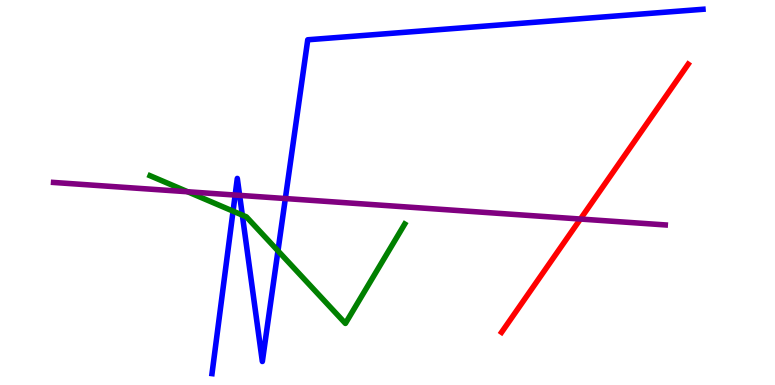[{'lines': ['blue', 'red'], 'intersections': []}, {'lines': ['green', 'red'], 'intersections': []}, {'lines': ['purple', 'red'], 'intersections': [{'x': 7.49, 'y': 4.31}]}, {'lines': ['blue', 'green'], 'intersections': [{'x': 3.01, 'y': 4.52}, {'x': 3.13, 'y': 4.41}, {'x': 3.59, 'y': 3.48}]}, {'lines': ['blue', 'purple'], 'intersections': [{'x': 3.03, 'y': 4.93}, {'x': 3.09, 'y': 4.93}, {'x': 3.68, 'y': 4.84}]}, {'lines': ['green', 'purple'], 'intersections': [{'x': 2.42, 'y': 5.02}]}]